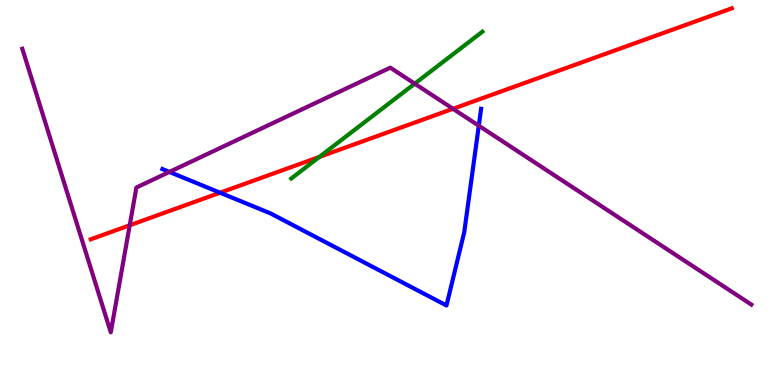[{'lines': ['blue', 'red'], 'intersections': [{'x': 2.84, 'y': 4.99}]}, {'lines': ['green', 'red'], 'intersections': [{'x': 4.12, 'y': 5.92}]}, {'lines': ['purple', 'red'], 'intersections': [{'x': 1.67, 'y': 4.15}, {'x': 5.85, 'y': 7.17}]}, {'lines': ['blue', 'green'], 'intersections': []}, {'lines': ['blue', 'purple'], 'intersections': [{'x': 2.19, 'y': 5.53}, {'x': 6.18, 'y': 6.73}]}, {'lines': ['green', 'purple'], 'intersections': [{'x': 5.35, 'y': 7.83}]}]